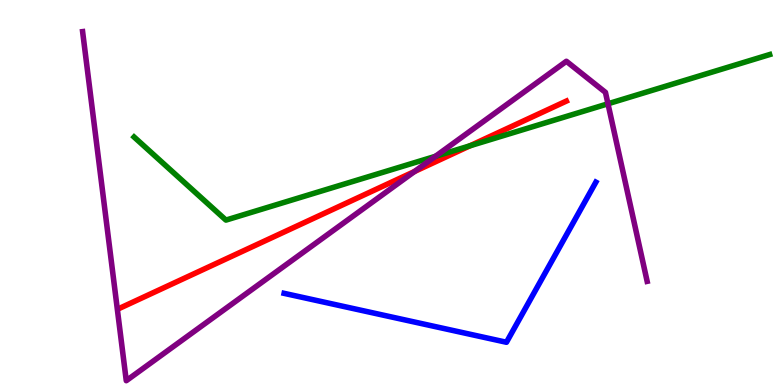[{'lines': ['blue', 'red'], 'intersections': []}, {'lines': ['green', 'red'], 'intersections': [{'x': 6.06, 'y': 6.21}]}, {'lines': ['purple', 'red'], 'intersections': [{'x': 5.35, 'y': 5.55}]}, {'lines': ['blue', 'green'], 'intersections': []}, {'lines': ['blue', 'purple'], 'intersections': []}, {'lines': ['green', 'purple'], 'intersections': [{'x': 5.62, 'y': 5.94}, {'x': 7.84, 'y': 7.3}]}]